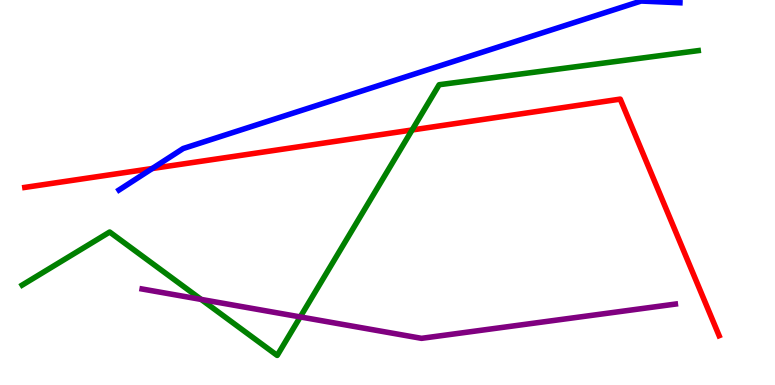[{'lines': ['blue', 'red'], 'intersections': [{'x': 1.96, 'y': 5.62}]}, {'lines': ['green', 'red'], 'intersections': [{'x': 5.32, 'y': 6.62}]}, {'lines': ['purple', 'red'], 'intersections': []}, {'lines': ['blue', 'green'], 'intersections': []}, {'lines': ['blue', 'purple'], 'intersections': []}, {'lines': ['green', 'purple'], 'intersections': [{'x': 2.6, 'y': 2.22}, {'x': 3.87, 'y': 1.77}]}]